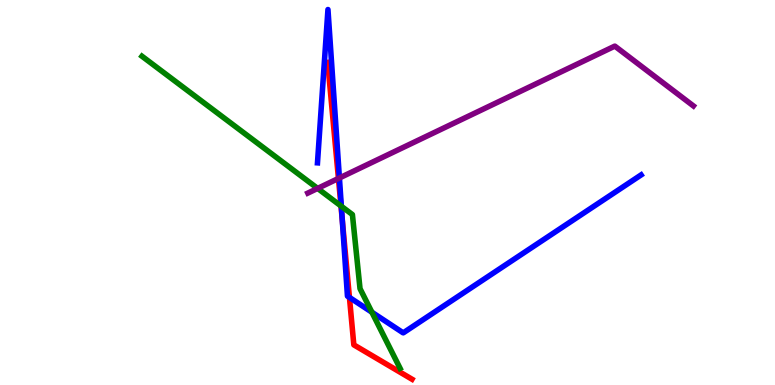[{'lines': ['blue', 'red'], 'intersections': [{'x': 4.42, 'y': 4.29}, {'x': 4.51, 'y': 2.27}]}, {'lines': ['green', 'red'], 'intersections': [{'x': 4.4, 'y': 4.65}]}, {'lines': ['purple', 'red'], 'intersections': [{'x': 4.37, 'y': 5.37}]}, {'lines': ['blue', 'green'], 'intersections': [{'x': 4.4, 'y': 4.64}, {'x': 4.8, 'y': 1.89}]}, {'lines': ['blue', 'purple'], 'intersections': [{'x': 4.38, 'y': 5.38}]}, {'lines': ['green', 'purple'], 'intersections': [{'x': 4.1, 'y': 5.11}]}]